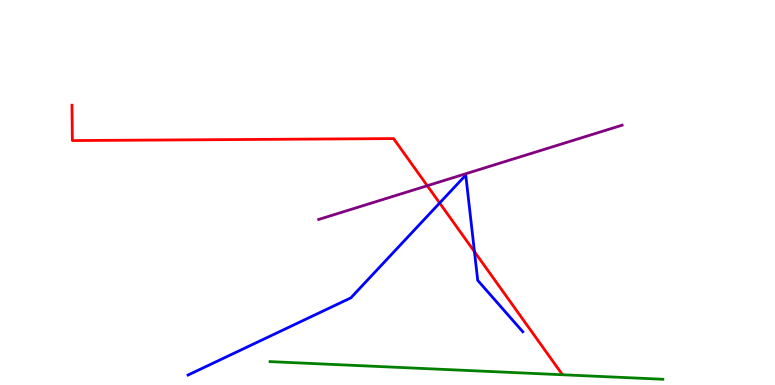[{'lines': ['blue', 'red'], 'intersections': [{'x': 5.67, 'y': 4.73}, {'x': 6.12, 'y': 3.46}]}, {'lines': ['green', 'red'], 'intersections': []}, {'lines': ['purple', 'red'], 'intersections': [{'x': 5.51, 'y': 5.18}]}, {'lines': ['blue', 'green'], 'intersections': []}, {'lines': ['blue', 'purple'], 'intersections': []}, {'lines': ['green', 'purple'], 'intersections': []}]